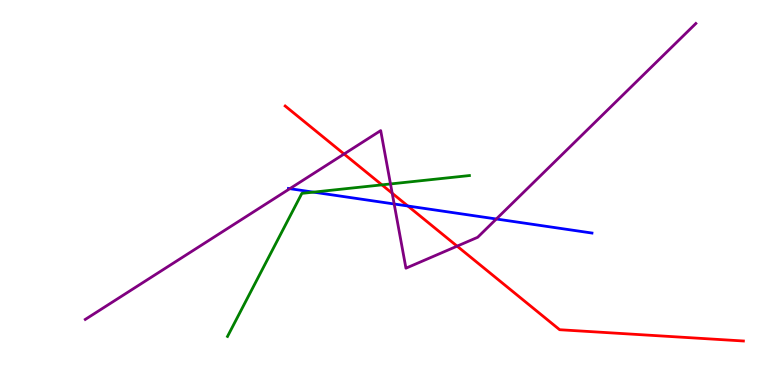[{'lines': ['blue', 'red'], 'intersections': [{'x': 5.26, 'y': 4.65}]}, {'lines': ['green', 'red'], 'intersections': [{'x': 4.93, 'y': 5.2}]}, {'lines': ['purple', 'red'], 'intersections': [{'x': 4.44, 'y': 6.0}, {'x': 5.06, 'y': 4.98}, {'x': 5.9, 'y': 3.61}]}, {'lines': ['blue', 'green'], 'intersections': [{'x': 4.04, 'y': 5.01}]}, {'lines': ['blue', 'purple'], 'intersections': [{'x': 3.74, 'y': 5.1}, {'x': 5.09, 'y': 4.7}, {'x': 6.4, 'y': 4.31}]}, {'lines': ['green', 'purple'], 'intersections': [{'x': 5.04, 'y': 5.22}]}]